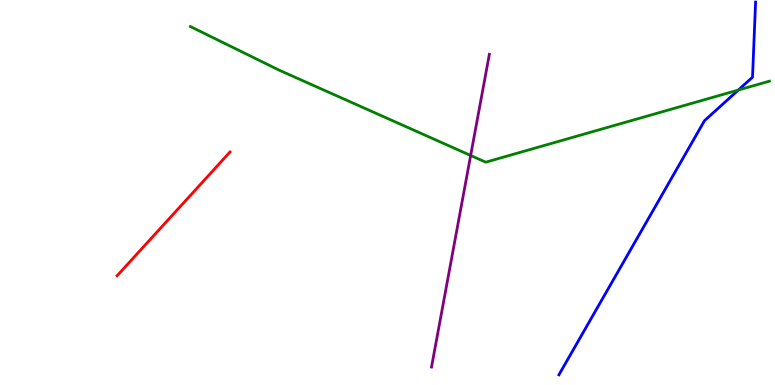[{'lines': ['blue', 'red'], 'intersections': []}, {'lines': ['green', 'red'], 'intersections': []}, {'lines': ['purple', 'red'], 'intersections': []}, {'lines': ['blue', 'green'], 'intersections': [{'x': 9.53, 'y': 7.66}]}, {'lines': ['blue', 'purple'], 'intersections': []}, {'lines': ['green', 'purple'], 'intersections': [{'x': 6.07, 'y': 5.96}]}]